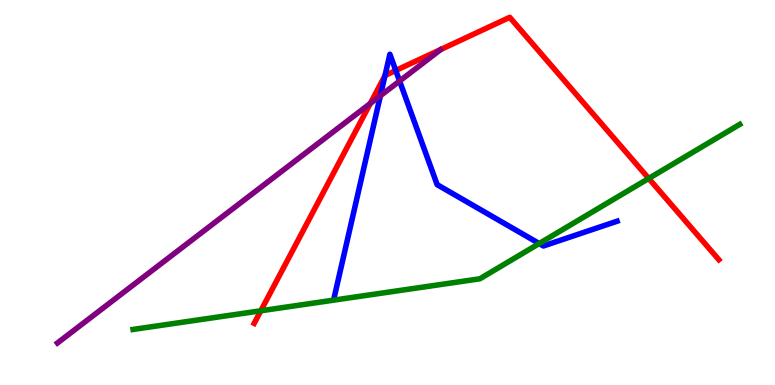[{'lines': ['blue', 'red'], 'intersections': [{'x': 4.97, 'y': 8.03}, {'x': 5.11, 'y': 8.17}]}, {'lines': ['green', 'red'], 'intersections': [{'x': 3.37, 'y': 1.93}, {'x': 8.37, 'y': 5.37}]}, {'lines': ['purple', 'red'], 'intersections': [{'x': 4.78, 'y': 7.31}]}, {'lines': ['blue', 'green'], 'intersections': [{'x': 6.96, 'y': 3.67}]}, {'lines': ['blue', 'purple'], 'intersections': [{'x': 4.91, 'y': 7.51}, {'x': 5.16, 'y': 7.9}]}, {'lines': ['green', 'purple'], 'intersections': []}]